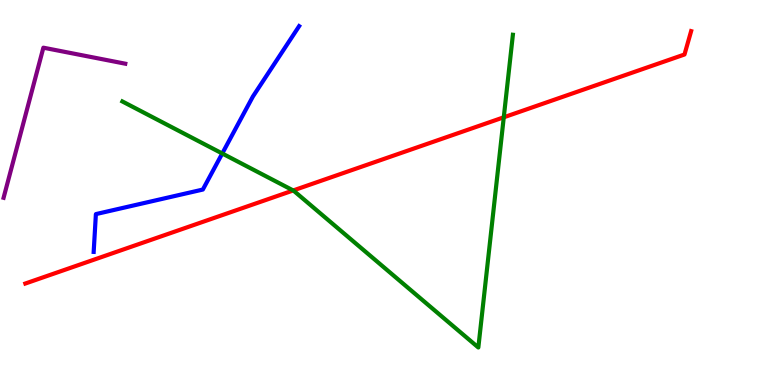[{'lines': ['blue', 'red'], 'intersections': []}, {'lines': ['green', 'red'], 'intersections': [{'x': 3.78, 'y': 5.05}, {'x': 6.5, 'y': 6.95}]}, {'lines': ['purple', 'red'], 'intersections': []}, {'lines': ['blue', 'green'], 'intersections': [{'x': 2.87, 'y': 6.01}]}, {'lines': ['blue', 'purple'], 'intersections': []}, {'lines': ['green', 'purple'], 'intersections': []}]